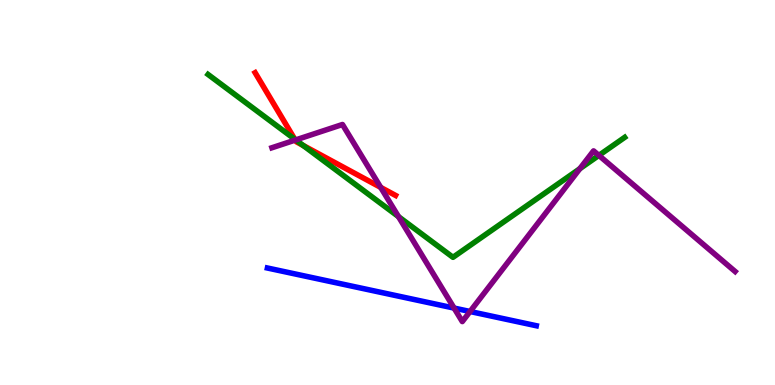[{'lines': ['blue', 'red'], 'intersections': []}, {'lines': ['green', 'red'], 'intersections': [{'x': 3.8, 'y': 6.38}, {'x': 3.91, 'y': 6.22}]}, {'lines': ['purple', 'red'], 'intersections': [{'x': 3.81, 'y': 6.36}, {'x': 4.91, 'y': 5.13}]}, {'lines': ['blue', 'green'], 'intersections': []}, {'lines': ['blue', 'purple'], 'intersections': [{'x': 5.86, 'y': 2.0}, {'x': 6.07, 'y': 1.91}]}, {'lines': ['green', 'purple'], 'intersections': [{'x': 3.82, 'y': 6.37}, {'x': 5.14, 'y': 4.37}, {'x': 7.48, 'y': 5.62}, {'x': 7.73, 'y': 5.96}]}]